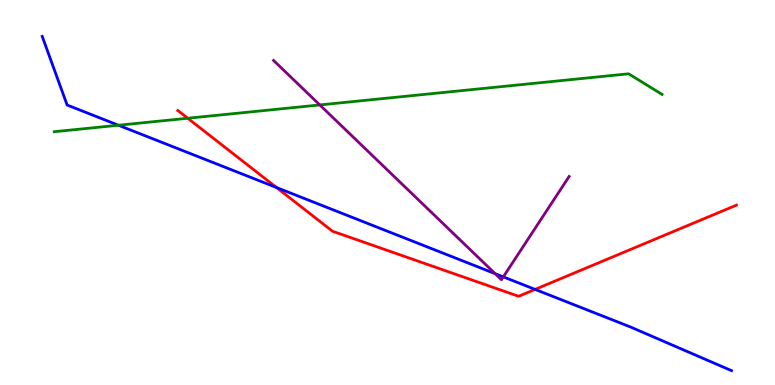[{'lines': ['blue', 'red'], 'intersections': [{'x': 3.57, 'y': 5.13}, {'x': 6.9, 'y': 2.48}]}, {'lines': ['green', 'red'], 'intersections': [{'x': 2.42, 'y': 6.93}]}, {'lines': ['purple', 'red'], 'intersections': []}, {'lines': ['blue', 'green'], 'intersections': [{'x': 1.53, 'y': 6.75}]}, {'lines': ['blue', 'purple'], 'intersections': [{'x': 6.39, 'y': 2.89}, {'x': 6.49, 'y': 2.81}]}, {'lines': ['green', 'purple'], 'intersections': [{'x': 4.13, 'y': 7.27}]}]